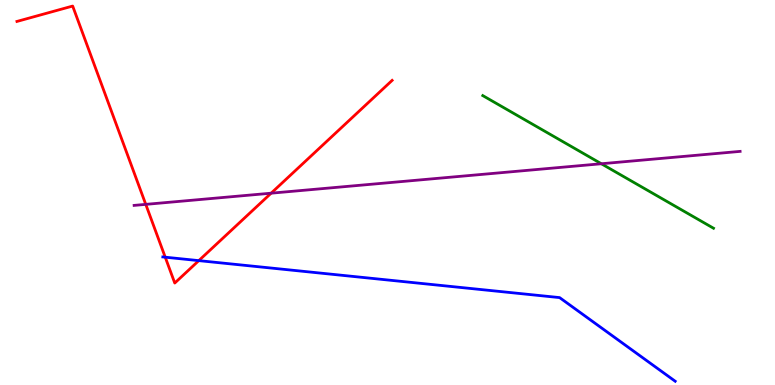[{'lines': ['blue', 'red'], 'intersections': [{'x': 2.13, 'y': 3.32}, {'x': 2.57, 'y': 3.23}]}, {'lines': ['green', 'red'], 'intersections': []}, {'lines': ['purple', 'red'], 'intersections': [{'x': 1.88, 'y': 4.69}, {'x': 3.5, 'y': 4.98}]}, {'lines': ['blue', 'green'], 'intersections': []}, {'lines': ['blue', 'purple'], 'intersections': []}, {'lines': ['green', 'purple'], 'intersections': [{'x': 7.76, 'y': 5.75}]}]